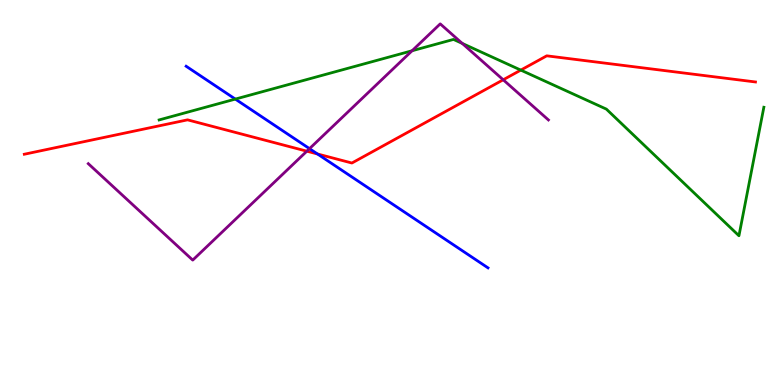[{'lines': ['blue', 'red'], 'intersections': [{'x': 4.1, 'y': 6.0}]}, {'lines': ['green', 'red'], 'intersections': [{'x': 6.72, 'y': 8.18}]}, {'lines': ['purple', 'red'], 'intersections': [{'x': 3.96, 'y': 6.07}, {'x': 6.49, 'y': 7.93}]}, {'lines': ['blue', 'green'], 'intersections': [{'x': 3.04, 'y': 7.43}]}, {'lines': ['blue', 'purple'], 'intersections': [{'x': 3.99, 'y': 6.14}]}, {'lines': ['green', 'purple'], 'intersections': [{'x': 5.32, 'y': 8.68}, {'x': 5.96, 'y': 8.87}]}]